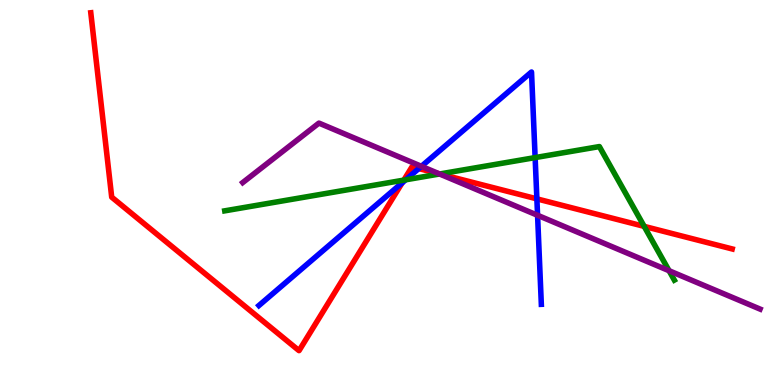[{'lines': ['blue', 'red'], 'intersections': [{'x': 5.19, 'y': 5.25}, {'x': 5.4, 'y': 5.62}, {'x': 6.93, 'y': 4.83}]}, {'lines': ['green', 'red'], 'intersections': [{'x': 5.21, 'y': 5.32}, {'x': 5.67, 'y': 5.48}, {'x': 8.31, 'y': 4.12}]}, {'lines': ['purple', 'red'], 'intersections': [{'x': 5.67, 'y': 5.48}]}, {'lines': ['blue', 'green'], 'intersections': [{'x': 5.23, 'y': 5.33}, {'x': 6.9, 'y': 5.91}]}, {'lines': ['blue', 'purple'], 'intersections': [{'x': 5.44, 'y': 5.68}, {'x': 6.94, 'y': 4.41}]}, {'lines': ['green', 'purple'], 'intersections': [{'x': 5.67, 'y': 5.48}, {'x': 8.63, 'y': 2.97}]}]